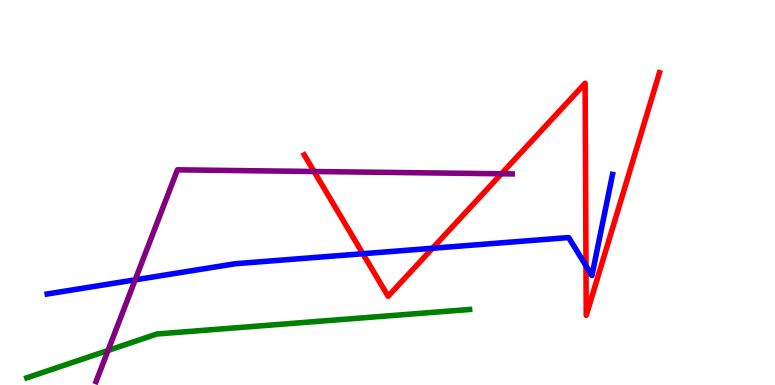[{'lines': ['blue', 'red'], 'intersections': [{'x': 4.68, 'y': 3.41}, {'x': 5.58, 'y': 3.55}, {'x': 7.56, 'y': 3.1}]}, {'lines': ['green', 'red'], 'intersections': []}, {'lines': ['purple', 'red'], 'intersections': [{'x': 4.05, 'y': 5.55}, {'x': 6.47, 'y': 5.49}]}, {'lines': ['blue', 'green'], 'intersections': []}, {'lines': ['blue', 'purple'], 'intersections': [{'x': 1.74, 'y': 2.73}]}, {'lines': ['green', 'purple'], 'intersections': [{'x': 1.39, 'y': 0.897}]}]